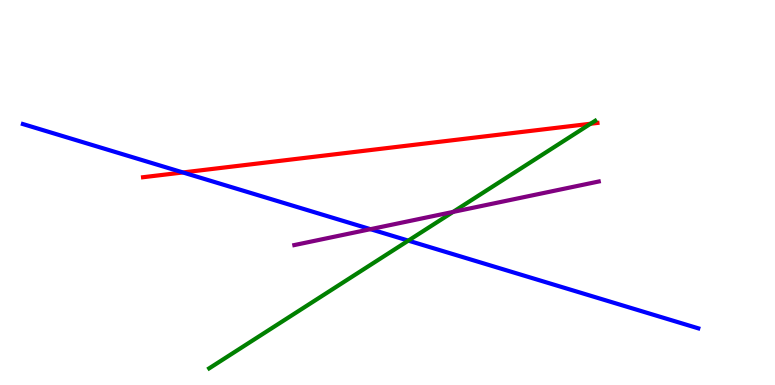[{'lines': ['blue', 'red'], 'intersections': [{'x': 2.36, 'y': 5.52}]}, {'lines': ['green', 'red'], 'intersections': [{'x': 7.62, 'y': 6.79}]}, {'lines': ['purple', 'red'], 'intersections': []}, {'lines': ['blue', 'green'], 'intersections': [{'x': 5.27, 'y': 3.75}]}, {'lines': ['blue', 'purple'], 'intersections': [{'x': 4.78, 'y': 4.05}]}, {'lines': ['green', 'purple'], 'intersections': [{'x': 5.85, 'y': 4.5}]}]